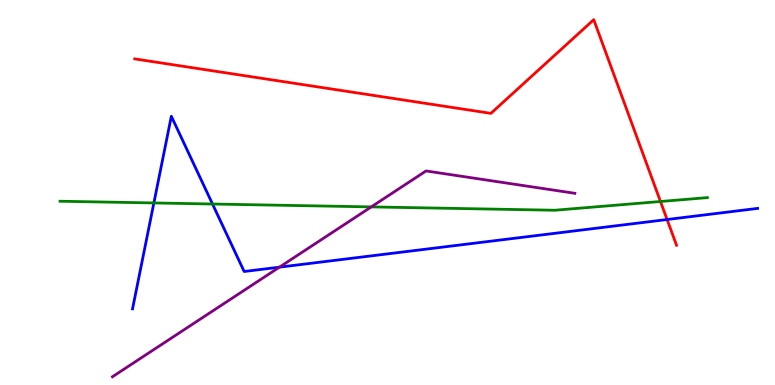[{'lines': ['blue', 'red'], 'intersections': [{'x': 8.61, 'y': 4.3}]}, {'lines': ['green', 'red'], 'intersections': [{'x': 8.52, 'y': 4.77}]}, {'lines': ['purple', 'red'], 'intersections': []}, {'lines': ['blue', 'green'], 'intersections': [{'x': 1.99, 'y': 4.73}, {'x': 2.74, 'y': 4.7}]}, {'lines': ['blue', 'purple'], 'intersections': [{'x': 3.61, 'y': 3.06}]}, {'lines': ['green', 'purple'], 'intersections': [{'x': 4.79, 'y': 4.63}]}]